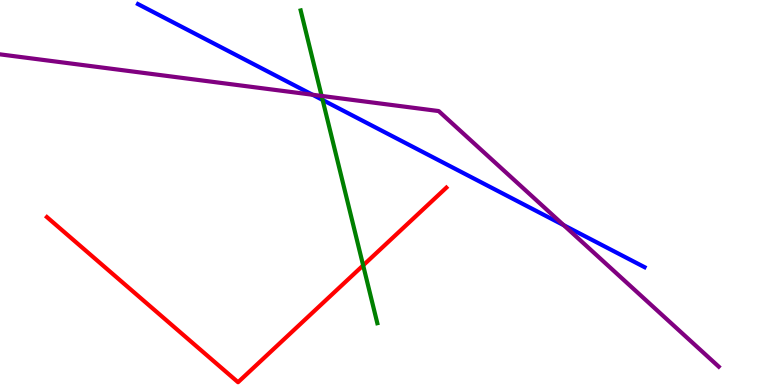[{'lines': ['blue', 'red'], 'intersections': []}, {'lines': ['green', 'red'], 'intersections': [{'x': 4.69, 'y': 3.11}]}, {'lines': ['purple', 'red'], 'intersections': []}, {'lines': ['blue', 'green'], 'intersections': [{'x': 4.16, 'y': 7.4}]}, {'lines': ['blue', 'purple'], 'intersections': [{'x': 4.03, 'y': 7.54}, {'x': 7.27, 'y': 4.15}]}, {'lines': ['green', 'purple'], 'intersections': [{'x': 4.15, 'y': 7.51}]}]